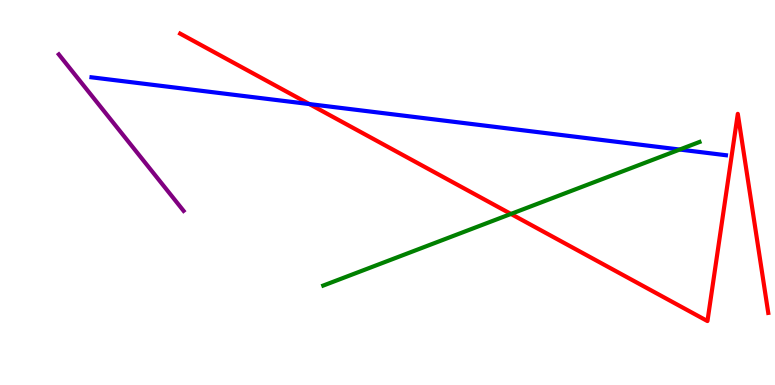[{'lines': ['blue', 'red'], 'intersections': [{'x': 3.99, 'y': 7.3}]}, {'lines': ['green', 'red'], 'intersections': [{'x': 6.59, 'y': 4.44}]}, {'lines': ['purple', 'red'], 'intersections': []}, {'lines': ['blue', 'green'], 'intersections': [{'x': 8.77, 'y': 6.12}]}, {'lines': ['blue', 'purple'], 'intersections': []}, {'lines': ['green', 'purple'], 'intersections': []}]